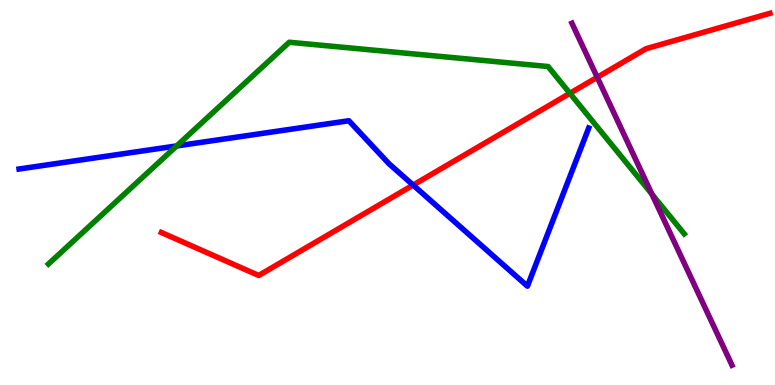[{'lines': ['blue', 'red'], 'intersections': [{'x': 5.33, 'y': 5.19}]}, {'lines': ['green', 'red'], 'intersections': [{'x': 7.35, 'y': 7.58}]}, {'lines': ['purple', 'red'], 'intersections': [{'x': 7.71, 'y': 7.99}]}, {'lines': ['blue', 'green'], 'intersections': [{'x': 2.28, 'y': 6.21}]}, {'lines': ['blue', 'purple'], 'intersections': []}, {'lines': ['green', 'purple'], 'intersections': [{'x': 8.41, 'y': 4.96}]}]